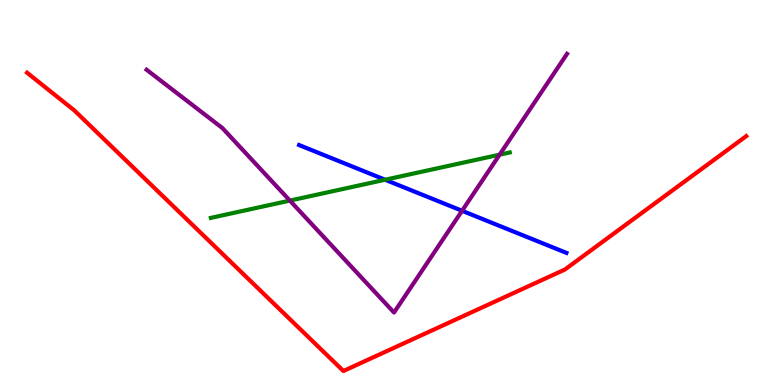[{'lines': ['blue', 'red'], 'intersections': []}, {'lines': ['green', 'red'], 'intersections': []}, {'lines': ['purple', 'red'], 'intersections': []}, {'lines': ['blue', 'green'], 'intersections': [{'x': 4.97, 'y': 5.33}]}, {'lines': ['blue', 'purple'], 'intersections': [{'x': 5.96, 'y': 4.53}]}, {'lines': ['green', 'purple'], 'intersections': [{'x': 3.74, 'y': 4.79}, {'x': 6.45, 'y': 5.98}]}]